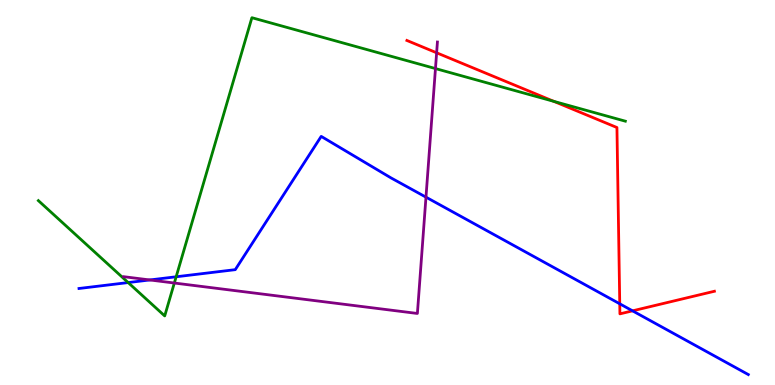[{'lines': ['blue', 'red'], 'intersections': [{'x': 8.0, 'y': 2.11}, {'x': 8.16, 'y': 1.93}]}, {'lines': ['green', 'red'], 'intersections': [{'x': 7.15, 'y': 7.37}]}, {'lines': ['purple', 'red'], 'intersections': [{'x': 5.63, 'y': 8.63}]}, {'lines': ['blue', 'green'], 'intersections': [{'x': 1.65, 'y': 2.66}, {'x': 2.27, 'y': 2.81}]}, {'lines': ['blue', 'purple'], 'intersections': [{'x': 1.93, 'y': 2.73}, {'x': 5.5, 'y': 4.88}]}, {'lines': ['green', 'purple'], 'intersections': [{'x': 2.25, 'y': 2.65}, {'x': 5.62, 'y': 8.22}]}]